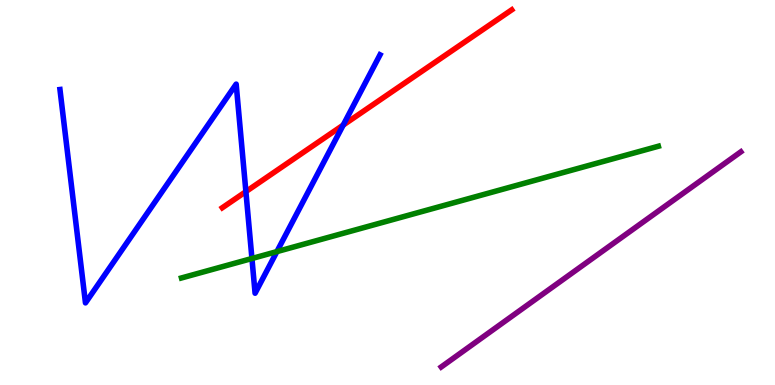[{'lines': ['blue', 'red'], 'intersections': [{'x': 3.17, 'y': 5.02}, {'x': 4.43, 'y': 6.75}]}, {'lines': ['green', 'red'], 'intersections': []}, {'lines': ['purple', 'red'], 'intersections': []}, {'lines': ['blue', 'green'], 'intersections': [{'x': 3.25, 'y': 3.29}, {'x': 3.57, 'y': 3.46}]}, {'lines': ['blue', 'purple'], 'intersections': []}, {'lines': ['green', 'purple'], 'intersections': []}]